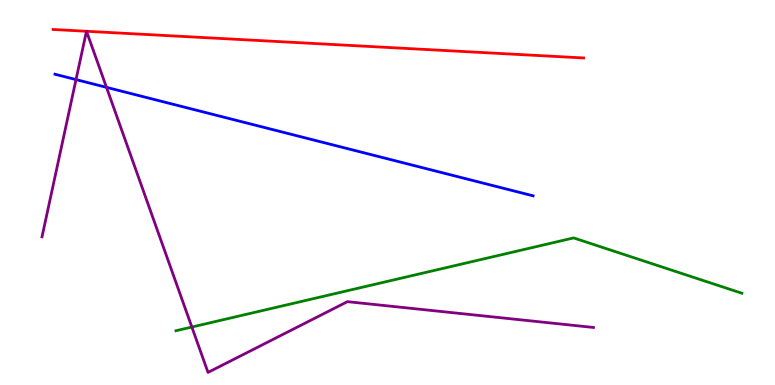[{'lines': ['blue', 'red'], 'intersections': []}, {'lines': ['green', 'red'], 'intersections': []}, {'lines': ['purple', 'red'], 'intersections': [{'x': 1.12, 'y': 9.19}, {'x': 1.12, 'y': 9.19}]}, {'lines': ['blue', 'green'], 'intersections': []}, {'lines': ['blue', 'purple'], 'intersections': [{'x': 0.981, 'y': 7.93}, {'x': 1.37, 'y': 7.73}]}, {'lines': ['green', 'purple'], 'intersections': [{'x': 2.48, 'y': 1.51}]}]